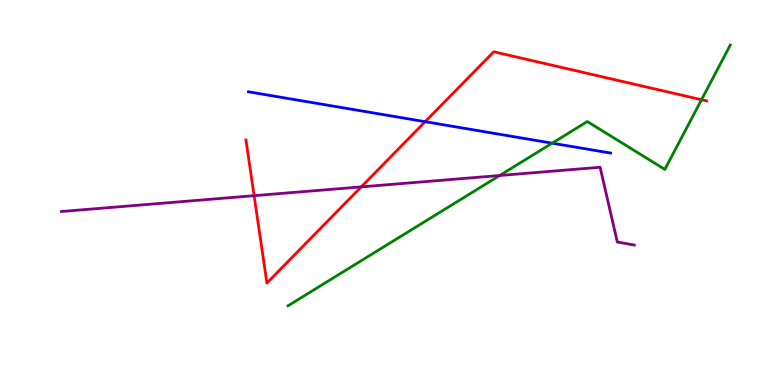[{'lines': ['blue', 'red'], 'intersections': [{'x': 5.49, 'y': 6.84}]}, {'lines': ['green', 'red'], 'intersections': [{'x': 9.05, 'y': 7.41}]}, {'lines': ['purple', 'red'], 'intersections': [{'x': 3.28, 'y': 4.92}, {'x': 4.66, 'y': 5.15}]}, {'lines': ['blue', 'green'], 'intersections': [{'x': 7.12, 'y': 6.28}]}, {'lines': ['blue', 'purple'], 'intersections': []}, {'lines': ['green', 'purple'], 'intersections': [{'x': 6.45, 'y': 5.44}]}]